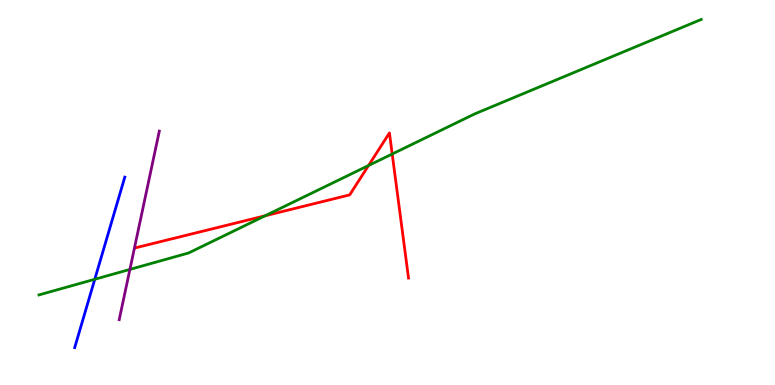[{'lines': ['blue', 'red'], 'intersections': []}, {'lines': ['green', 'red'], 'intersections': [{'x': 3.42, 'y': 4.4}, {'x': 4.76, 'y': 5.7}, {'x': 5.06, 'y': 6.0}]}, {'lines': ['purple', 'red'], 'intersections': []}, {'lines': ['blue', 'green'], 'intersections': [{'x': 1.22, 'y': 2.75}]}, {'lines': ['blue', 'purple'], 'intersections': []}, {'lines': ['green', 'purple'], 'intersections': [{'x': 1.68, 'y': 3.0}]}]